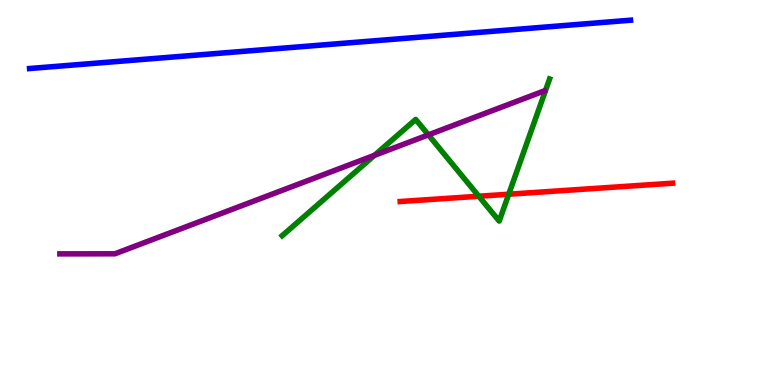[{'lines': ['blue', 'red'], 'intersections': []}, {'lines': ['green', 'red'], 'intersections': [{'x': 6.18, 'y': 4.9}, {'x': 6.56, 'y': 4.96}]}, {'lines': ['purple', 'red'], 'intersections': []}, {'lines': ['blue', 'green'], 'intersections': []}, {'lines': ['blue', 'purple'], 'intersections': []}, {'lines': ['green', 'purple'], 'intersections': [{'x': 4.83, 'y': 5.97}, {'x': 5.53, 'y': 6.5}]}]